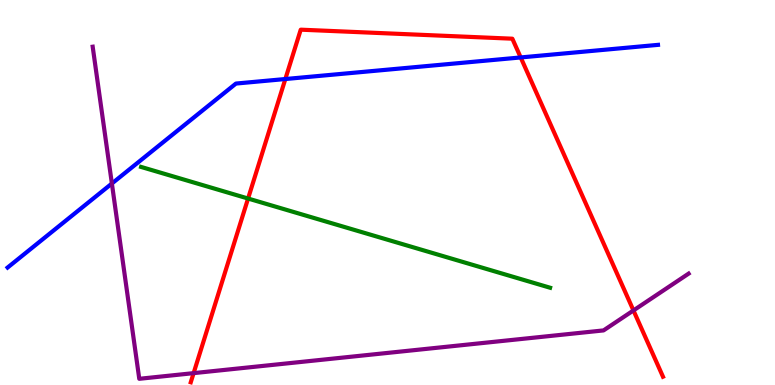[{'lines': ['blue', 'red'], 'intersections': [{'x': 3.68, 'y': 7.95}, {'x': 6.72, 'y': 8.51}]}, {'lines': ['green', 'red'], 'intersections': [{'x': 3.2, 'y': 4.84}]}, {'lines': ['purple', 'red'], 'intersections': [{'x': 2.5, 'y': 0.308}, {'x': 8.17, 'y': 1.94}]}, {'lines': ['blue', 'green'], 'intersections': []}, {'lines': ['blue', 'purple'], 'intersections': [{'x': 1.44, 'y': 5.23}]}, {'lines': ['green', 'purple'], 'intersections': []}]